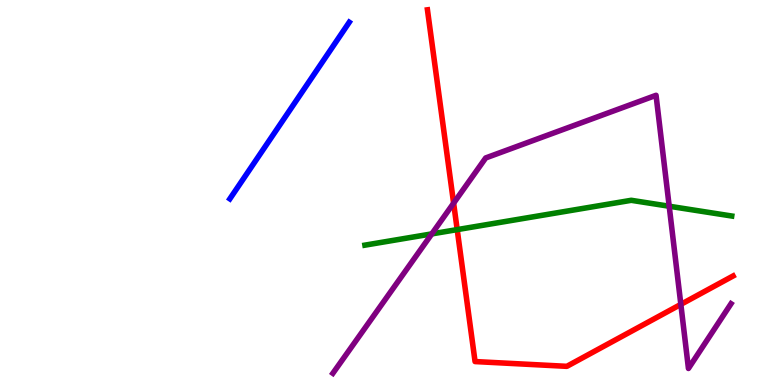[{'lines': ['blue', 'red'], 'intersections': []}, {'lines': ['green', 'red'], 'intersections': [{'x': 5.9, 'y': 4.04}]}, {'lines': ['purple', 'red'], 'intersections': [{'x': 5.85, 'y': 4.72}, {'x': 8.79, 'y': 2.09}]}, {'lines': ['blue', 'green'], 'intersections': []}, {'lines': ['blue', 'purple'], 'intersections': []}, {'lines': ['green', 'purple'], 'intersections': [{'x': 5.57, 'y': 3.92}, {'x': 8.63, 'y': 4.64}]}]